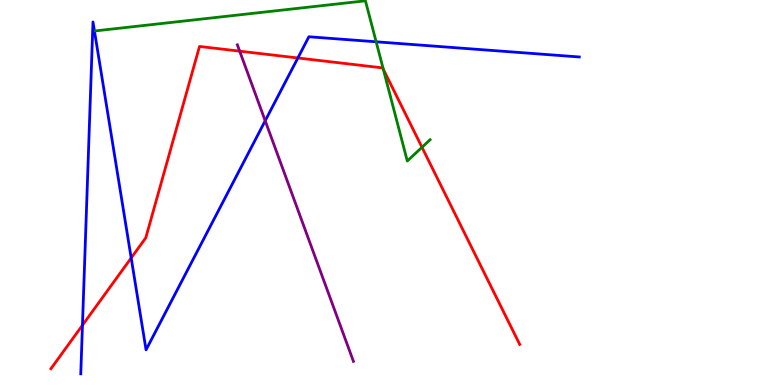[{'lines': ['blue', 'red'], 'intersections': [{'x': 1.06, 'y': 1.55}, {'x': 1.69, 'y': 3.3}, {'x': 3.84, 'y': 8.49}]}, {'lines': ['green', 'red'], 'intersections': [{'x': 4.95, 'y': 8.2}, {'x': 5.45, 'y': 6.17}]}, {'lines': ['purple', 'red'], 'intersections': [{'x': 3.09, 'y': 8.67}]}, {'lines': ['blue', 'green'], 'intersections': [{'x': 4.85, 'y': 8.91}]}, {'lines': ['blue', 'purple'], 'intersections': [{'x': 3.42, 'y': 6.86}]}, {'lines': ['green', 'purple'], 'intersections': []}]